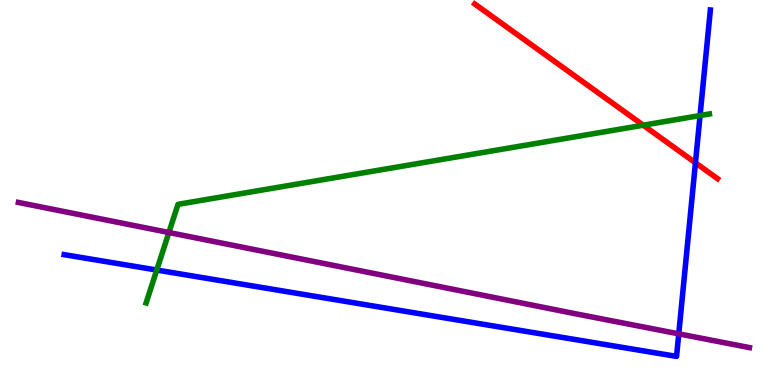[{'lines': ['blue', 'red'], 'intersections': [{'x': 8.97, 'y': 5.77}]}, {'lines': ['green', 'red'], 'intersections': [{'x': 8.3, 'y': 6.75}]}, {'lines': ['purple', 'red'], 'intersections': []}, {'lines': ['blue', 'green'], 'intersections': [{'x': 2.02, 'y': 2.99}, {'x': 9.03, 'y': 7.0}]}, {'lines': ['blue', 'purple'], 'intersections': [{'x': 8.76, 'y': 1.33}]}, {'lines': ['green', 'purple'], 'intersections': [{'x': 2.18, 'y': 3.96}]}]